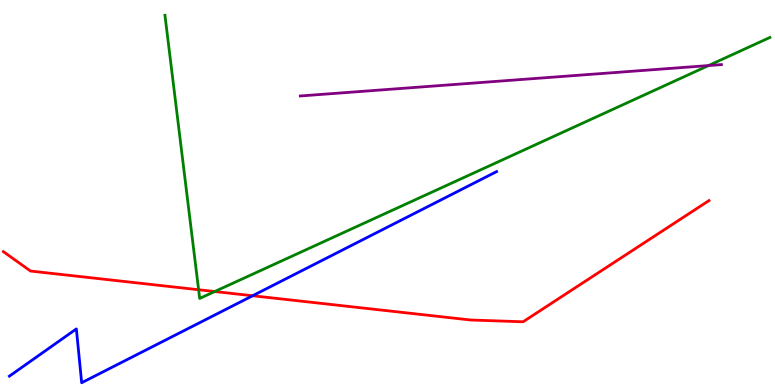[{'lines': ['blue', 'red'], 'intersections': [{'x': 3.26, 'y': 2.32}]}, {'lines': ['green', 'red'], 'intersections': [{'x': 2.56, 'y': 2.47}, {'x': 2.77, 'y': 2.43}]}, {'lines': ['purple', 'red'], 'intersections': []}, {'lines': ['blue', 'green'], 'intersections': []}, {'lines': ['blue', 'purple'], 'intersections': []}, {'lines': ['green', 'purple'], 'intersections': [{'x': 9.14, 'y': 8.3}]}]